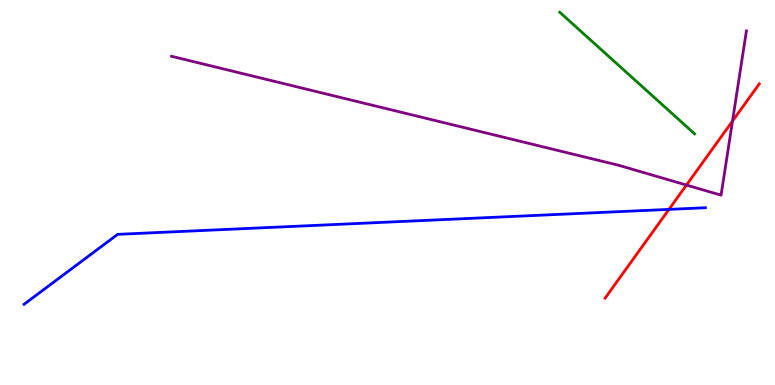[{'lines': ['blue', 'red'], 'intersections': [{'x': 8.63, 'y': 4.56}]}, {'lines': ['green', 'red'], 'intersections': []}, {'lines': ['purple', 'red'], 'intersections': [{'x': 8.86, 'y': 5.19}, {'x': 9.45, 'y': 6.86}]}, {'lines': ['blue', 'green'], 'intersections': []}, {'lines': ['blue', 'purple'], 'intersections': []}, {'lines': ['green', 'purple'], 'intersections': []}]